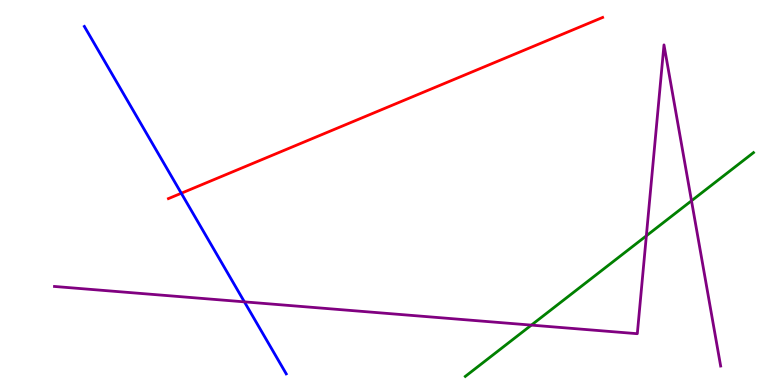[{'lines': ['blue', 'red'], 'intersections': [{'x': 2.34, 'y': 4.98}]}, {'lines': ['green', 'red'], 'intersections': []}, {'lines': ['purple', 'red'], 'intersections': []}, {'lines': ['blue', 'green'], 'intersections': []}, {'lines': ['blue', 'purple'], 'intersections': [{'x': 3.15, 'y': 2.16}]}, {'lines': ['green', 'purple'], 'intersections': [{'x': 6.86, 'y': 1.56}, {'x': 8.34, 'y': 3.87}, {'x': 8.92, 'y': 4.79}]}]